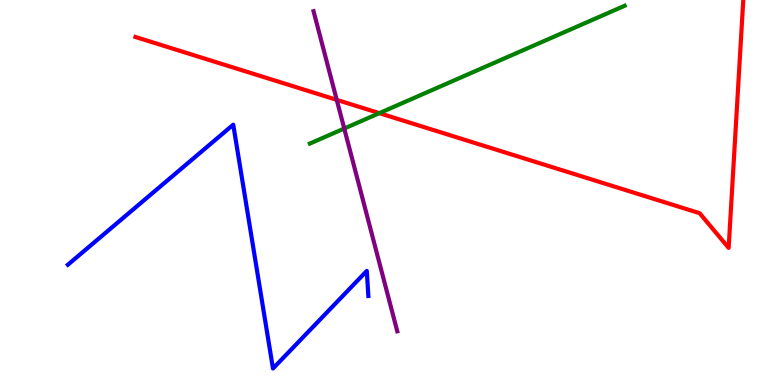[{'lines': ['blue', 'red'], 'intersections': []}, {'lines': ['green', 'red'], 'intersections': [{'x': 4.89, 'y': 7.06}]}, {'lines': ['purple', 'red'], 'intersections': [{'x': 4.34, 'y': 7.41}]}, {'lines': ['blue', 'green'], 'intersections': []}, {'lines': ['blue', 'purple'], 'intersections': []}, {'lines': ['green', 'purple'], 'intersections': [{'x': 4.44, 'y': 6.66}]}]